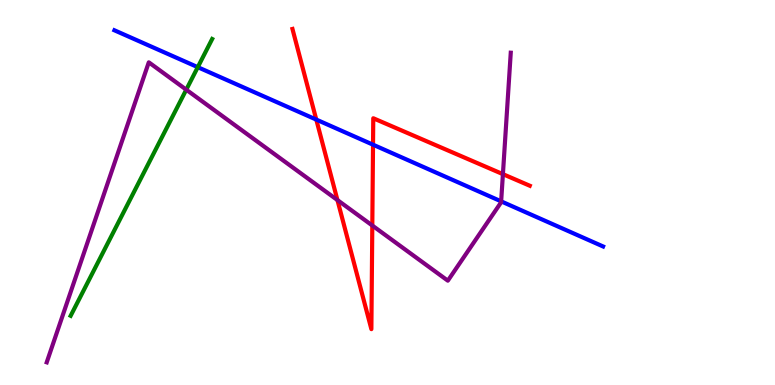[{'lines': ['blue', 'red'], 'intersections': [{'x': 4.08, 'y': 6.89}, {'x': 4.81, 'y': 6.24}]}, {'lines': ['green', 'red'], 'intersections': []}, {'lines': ['purple', 'red'], 'intersections': [{'x': 4.35, 'y': 4.8}, {'x': 4.8, 'y': 4.14}, {'x': 6.49, 'y': 5.48}]}, {'lines': ['blue', 'green'], 'intersections': [{'x': 2.55, 'y': 8.26}]}, {'lines': ['blue', 'purple'], 'intersections': [{'x': 6.47, 'y': 4.77}]}, {'lines': ['green', 'purple'], 'intersections': [{'x': 2.4, 'y': 7.67}]}]